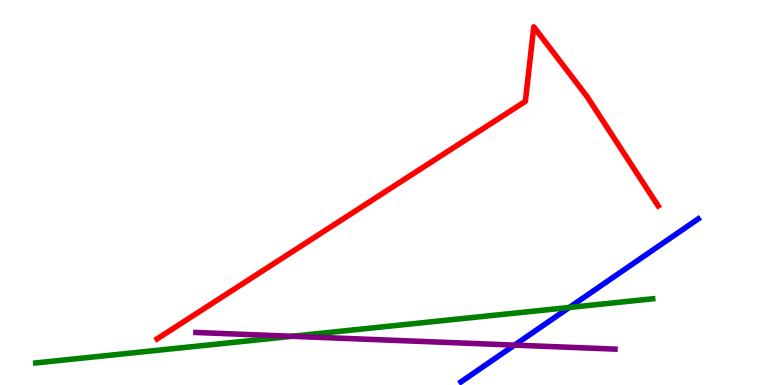[{'lines': ['blue', 'red'], 'intersections': []}, {'lines': ['green', 'red'], 'intersections': []}, {'lines': ['purple', 'red'], 'intersections': []}, {'lines': ['blue', 'green'], 'intersections': [{'x': 7.35, 'y': 2.01}]}, {'lines': ['blue', 'purple'], 'intersections': [{'x': 6.64, 'y': 1.04}]}, {'lines': ['green', 'purple'], 'intersections': [{'x': 3.77, 'y': 1.27}]}]